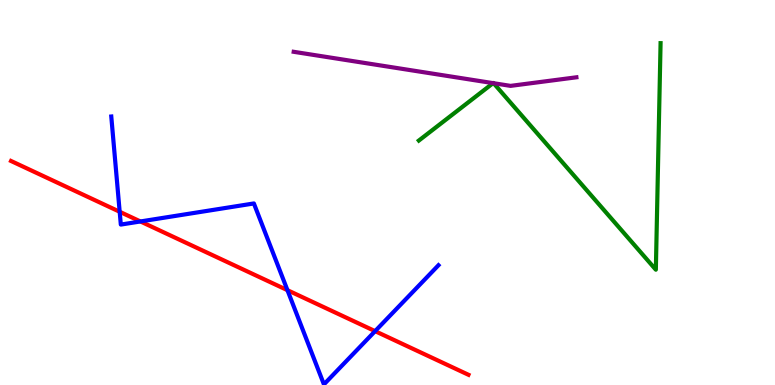[{'lines': ['blue', 'red'], 'intersections': [{'x': 1.54, 'y': 4.5}, {'x': 1.81, 'y': 4.25}, {'x': 3.71, 'y': 2.46}, {'x': 4.84, 'y': 1.4}]}, {'lines': ['green', 'red'], 'intersections': []}, {'lines': ['purple', 'red'], 'intersections': []}, {'lines': ['blue', 'green'], 'intersections': []}, {'lines': ['blue', 'purple'], 'intersections': []}, {'lines': ['green', 'purple'], 'intersections': [{'x': 6.36, 'y': 7.84}, {'x': 6.37, 'y': 7.84}]}]